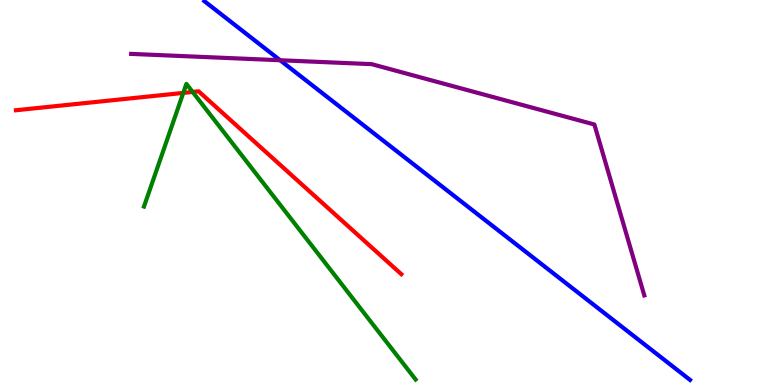[{'lines': ['blue', 'red'], 'intersections': []}, {'lines': ['green', 'red'], 'intersections': [{'x': 2.36, 'y': 7.59}, {'x': 2.49, 'y': 7.61}]}, {'lines': ['purple', 'red'], 'intersections': []}, {'lines': ['blue', 'green'], 'intersections': []}, {'lines': ['blue', 'purple'], 'intersections': [{'x': 3.61, 'y': 8.44}]}, {'lines': ['green', 'purple'], 'intersections': []}]